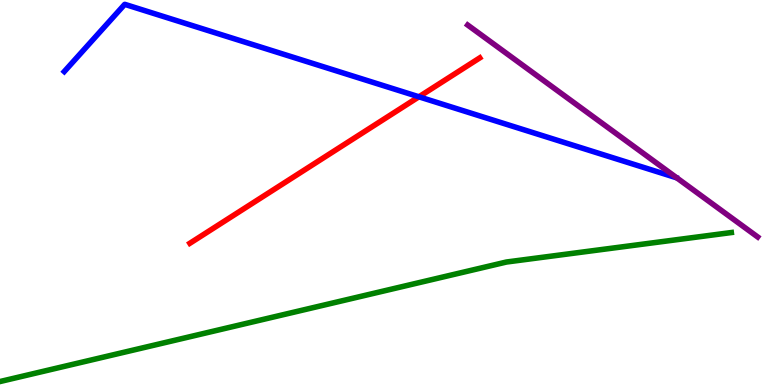[{'lines': ['blue', 'red'], 'intersections': [{'x': 5.41, 'y': 7.49}]}, {'lines': ['green', 'red'], 'intersections': []}, {'lines': ['purple', 'red'], 'intersections': []}, {'lines': ['blue', 'green'], 'intersections': []}, {'lines': ['blue', 'purple'], 'intersections': []}, {'lines': ['green', 'purple'], 'intersections': []}]